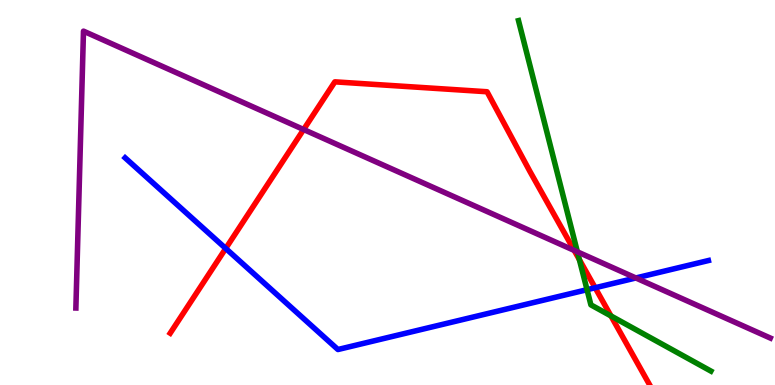[{'lines': ['blue', 'red'], 'intersections': [{'x': 2.91, 'y': 3.55}, {'x': 7.68, 'y': 2.53}]}, {'lines': ['green', 'red'], 'intersections': [{'x': 7.48, 'y': 3.26}, {'x': 7.88, 'y': 1.79}]}, {'lines': ['purple', 'red'], 'intersections': [{'x': 3.92, 'y': 6.64}, {'x': 7.41, 'y': 3.5}]}, {'lines': ['blue', 'green'], 'intersections': [{'x': 7.57, 'y': 2.48}]}, {'lines': ['blue', 'purple'], 'intersections': [{'x': 8.2, 'y': 2.78}]}, {'lines': ['green', 'purple'], 'intersections': [{'x': 7.45, 'y': 3.46}]}]